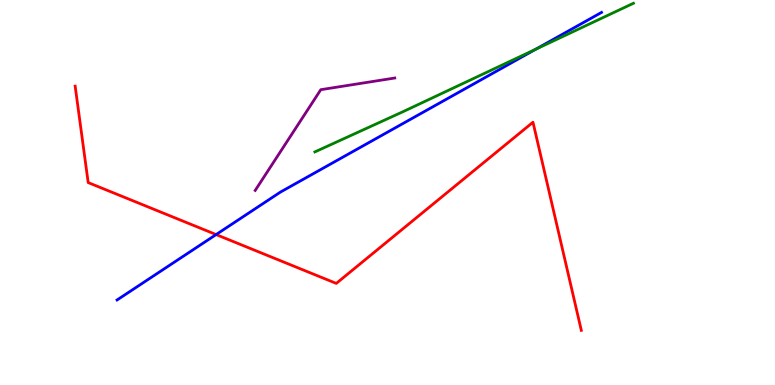[{'lines': ['blue', 'red'], 'intersections': [{'x': 2.79, 'y': 3.91}]}, {'lines': ['green', 'red'], 'intersections': []}, {'lines': ['purple', 'red'], 'intersections': []}, {'lines': ['blue', 'green'], 'intersections': [{'x': 6.91, 'y': 8.72}]}, {'lines': ['blue', 'purple'], 'intersections': []}, {'lines': ['green', 'purple'], 'intersections': []}]